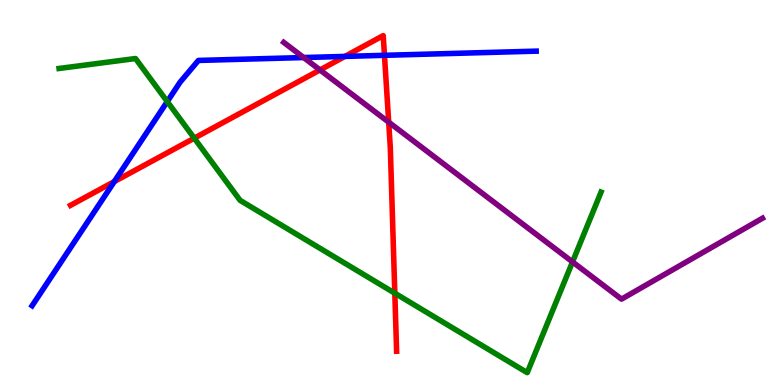[{'lines': ['blue', 'red'], 'intersections': [{'x': 1.47, 'y': 5.28}, {'x': 4.45, 'y': 8.53}, {'x': 4.96, 'y': 8.56}]}, {'lines': ['green', 'red'], 'intersections': [{'x': 2.51, 'y': 6.41}, {'x': 5.09, 'y': 2.38}]}, {'lines': ['purple', 'red'], 'intersections': [{'x': 4.13, 'y': 8.18}, {'x': 5.02, 'y': 6.83}]}, {'lines': ['blue', 'green'], 'intersections': [{'x': 2.16, 'y': 7.36}]}, {'lines': ['blue', 'purple'], 'intersections': [{'x': 3.92, 'y': 8.51}]}, {'lines': ['green', 'purple'], 'intersections': [{'x': 7.39, 'y': 3.2}]}]